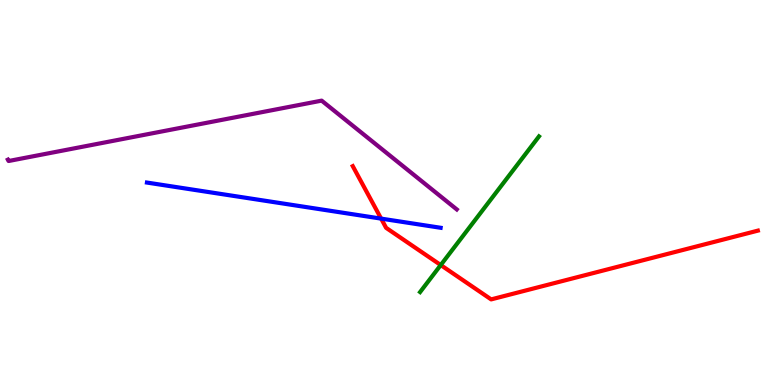[{'lines': ['blue', 'red'], 'intersections': [{'x': 4.92, 'y': 4.32}]}, {'lines': ['green', 'red'], 'intersections': [{'x': 5.69, 'y': 3.12}]}, {'lines': ['purple', 'red'], 'intersections': []}, {'lines': ['blue', 'green'], 'intersections': []}, {'lines': ['blue', 'purple'], 'intersections': []}, {'lines': ['green', 'purple'], 'intersections': []}]